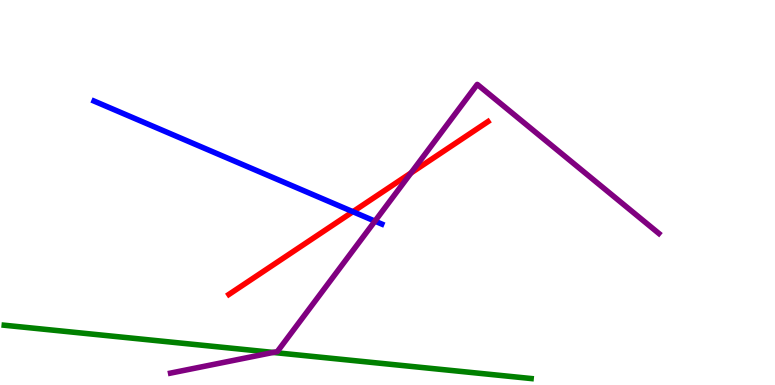[{'lines': ['blue', 'red'], 'intersections': [{'x': 4.55, 'y': 4.5}]}, {'lines': ['green', 'red'], 'intersections': []}, {'lines': ['purple', 'red'], 'intersections': [{'x': 5.3, 'y': 5.51}]}, {'lines': ['blue', 'green'], 'intersections': []}, {'lines': ['blue', 'purple'], 'intersections': [{'x': 4.84, 'y': 4.26}]}, {'lines': ['green', 'purple'], 'intersections': [{'x': 3.52, 'y': 0.846}]}]